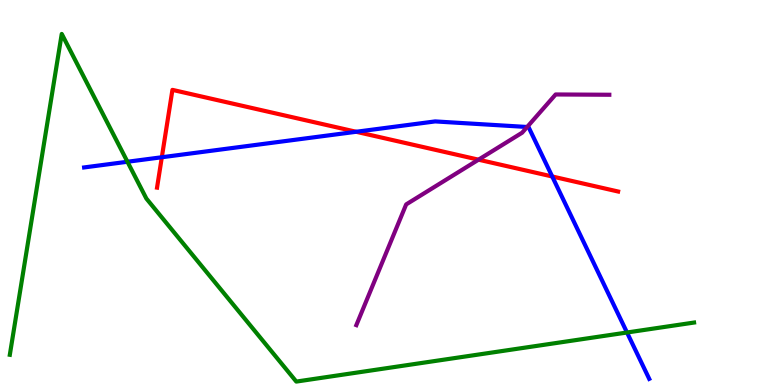[{'lines': ['blue', 'red'], 'intersections': [{'x': 2.09, 'y': 5.92}, {'x': 4.6, 'y': 6.58}, {'x': 7.13, 'y': 5.42}]}, {'lines': ['green', 'red'], 'intersections': []}, {'lines': ['purple', 'red'], 'intersections': [{'x': 6.17, 'y': 5.85}]}, {'lines': ['blue', 'green'], 'intersections': [{'x': 1.64, 'y': 5.8}, {'x': 8.09, 'y': 1.36}]}, {'lines': ['blue', 'purple'], 'intersections': [{'x': 6.8, 'y': 6.7}]}, {'lines': ['green', 'purple'], 'intersections': []}]